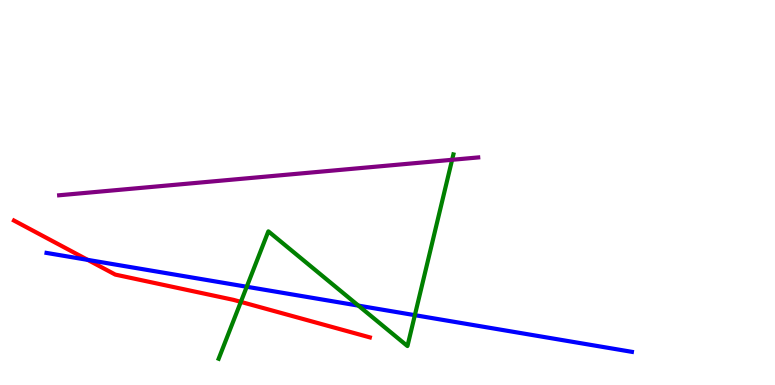[{'lines': ['blue', 'red'], 'intersections': [{'x': 1.13, 'y': 3.25}]}, {'lines': ['green', 'red'], 'intersections': [{'x': 3.11, 'y': 2.16}]}, {'lines': ['purple', 'red'], 'intersections': []}, {'lines': ['blue', 'green'], 'intersections': [{'x': 3.18, 'y': 2.55}, {'x': 4.62, 'y': 2.06}, {'x': 5.35, 'y': 1.81}]}, {'lines': ['blue', 'purple'], 'intersections': []}, {'lines': ['green', 'purple'], 'intersections': [{'x': 5.83, 'y': 5.85}]}]